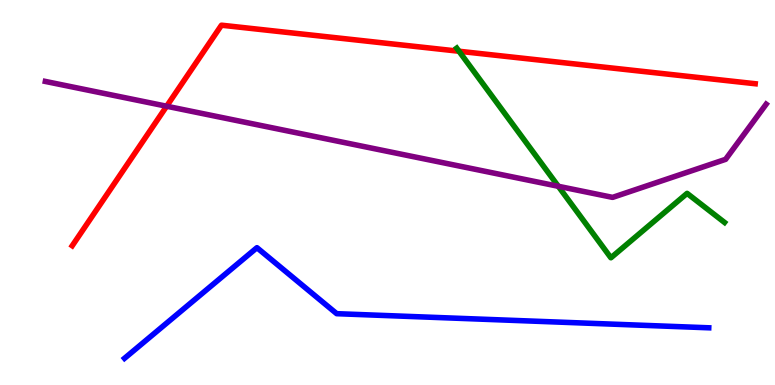[{'lines': ['blue', 'red'], 'intersections': []}, {'lines': ['green', 'red'], 'intersections': [{'x': 5.92, 'y': 8.67}]}, {'lines': ['purple', 'red'], 'intersections': [{'x': 2.15, 'y': 7.24}]}, {'lines': ['blue', 'green'], 'intersections': []}, {'lines': ['blue', 'purple'], 'intersections': []}, {'lines': ['green', 'purple'], 'intersections': [{'x': 7.2, 'y': 5.16}]}]